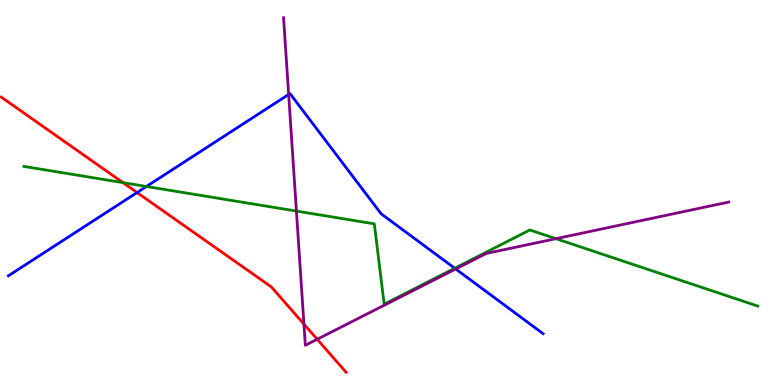[{'lines': ['blue', 'red'], 'intersections': [{'x': 1.77, 'y': 5.0}]}, {'lines': ['green', 'red'], 'intersections': [{'x': 1.59, 'y': 5.26}]}, {'lines': ['purple', 'red'], 'intersections': [{'x': 3.92, 'y': 1.58}, {'x': 4.09, 'y': 1.19}]}, {'lines': ['blue', 'green'], 'intersections': [{'x': 1.89, 'y': 5.16}, {'x': 5.87, 'y': 3.03}]}, {'lines': ['blue', 'purple'], 'intersections': [{'x': 3.72, 'y': 7.55}, {'x': 5.88, 'y': 3.01}]}, {'lines': ['green', 'purple'], 'intersections': [{'x': 3.82, 'y': 4.52}, {'x': 7.17, 'y': 3.8}]}]